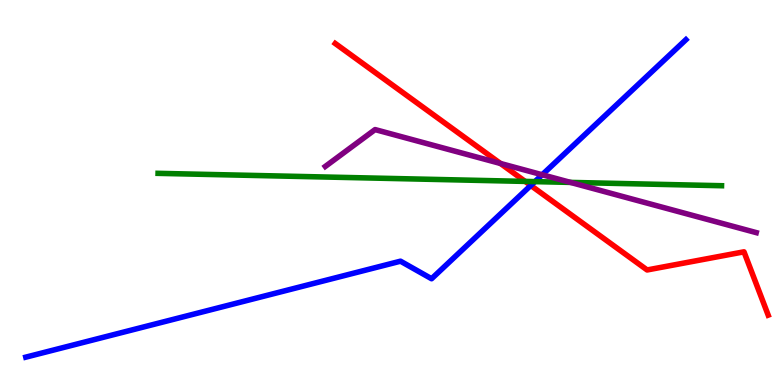[{'lines': ['blue', 'red'], 'intersections': [{'x': 6.85, 'y': 5.18}]}, {'lines': ['green', 'red'], 'intersections': [{'x': 6.78, 'y': 5.29}]}, {'lines': ['purple', 'red'], 'intersections': [{'x': 6.46, 'y': 5.75}]}, {'lines': ['blue', 'green'], 'intersections': [{'x': 6.9, 'y': 5.28}]}, {'lines': ['blue', 'purple'], 'intersections': [{'x': 7.0, 'y': 5.46}]}, {'lines': ['green', 'purple'], 'intersections': [{'x': 7.36, 'y': 5.26}]}]